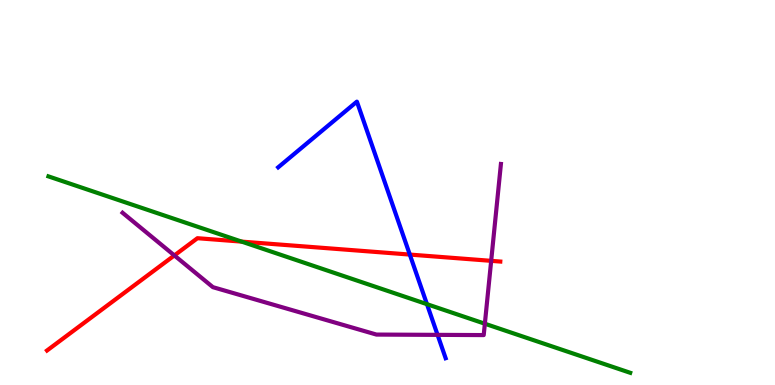[{'lines': ['blue', 'red'], 'intersections': [{'x': 5.29, 'y': 3.39}]}, {'lines': ['green', 'red'], 'intersections': [{'x': 3.12, 'y': 3.72}]}, {'lines': ['purple', 'red'], 'intersections': [{'x': 2.25, 'y': 3.37}, {'x': 6.34, 'y': 3.22}]}, {'lines': ['blue', 'green'], 'intersections': [{'x': 5.51, 'y': 2.1}]}, {'lines': ['blue', 'purple'], 'intersections': [{'x': 5.65, 'y': 1.3}]}, {'lines': ['green', 'purple'], 'intersections': [{'x': 6.26, 'y': 1.59}]}]